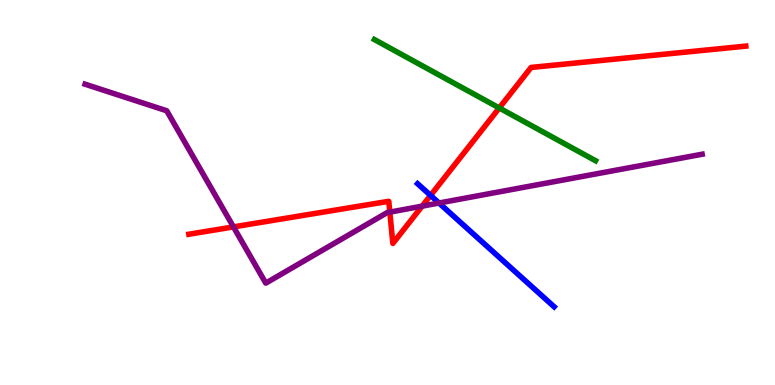[{'lines': ['blue', 'red'], 'intersections': [{'x': 5.56, 'y': 4.92}]}, {'lines': ['green', 'red'], 'intersections': [{'x': 6.44, 'y': 7.2}]}, {'lines': ['purple', 'red'], 'intersections': [{'x': 3.01, 'y': 4.11}, {'x': 5.03, 'y': 4.49}, {'x': 5.45, 'y': 4.65}]}, {'lines': ['blue', 'green'], 'intersections': []}, {'lines': ['blue', 'purple'], 'intersections': [{'x': 5.66, 'y': 4.73}]}, {'lines': ['green', 'purple'], 'intersections': []}]